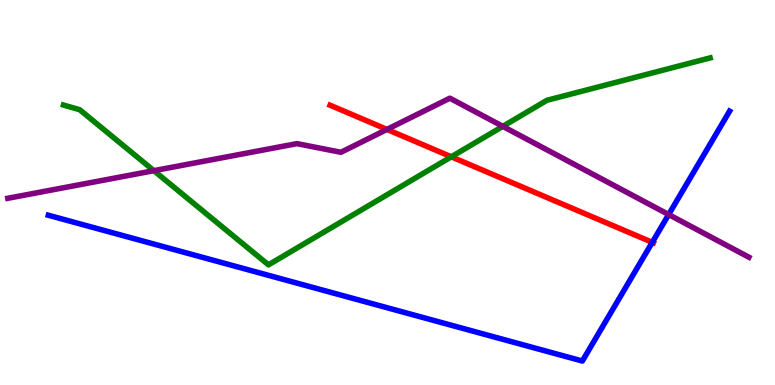[{'lines': ['blue', 'red'], 'intersections': [{'x': 8.42, 'y': 3.71}]}, {'lines': ['green', 'red'], 'intersections': [{'x': 5.82, 'y': 5.93}]}, {'lines': ['purple', 'red'], 'intersections': [{'x': 4.99, 'y': 6.64}]}, {'lines': ['blue', 'green'], 'intersections': []}, {'lines': ['blue', 'purple'], 'intersections': [{'x': 8.63, 'y': 4.43}]}, {'lines': ['green', 'purple'], 'intersections': [{'x': 1.99, 'y': 5.57}, {'x': 6.49, 'y': 6.72}]}]